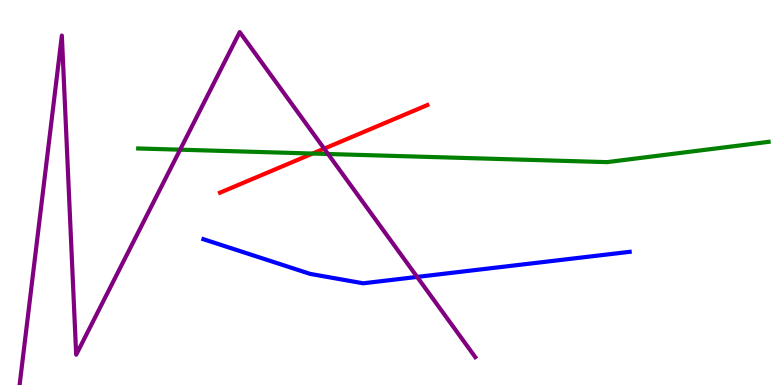[{'lines': ['blue', 'red'], 'intersections': []}, {'lines': ['green', 'red'], 'intersections': [{'x': 4.03, 'y': 6.01}]}, {'lines': ['purple', 'red'], 'intersections': [{'x': 4.18, 'y': 6.14}]}, {'lines': ['blue', 'green'], 'intersections': []}, {'lines': ['blue', 'purple'], 'intersections': [{'x': 5.38, 'y': 2.81}]}, {'lines': ['green', 'purple'], 'intersections': [{'x': 2.32, 'y': 6.11}, {'x': 4.23, 'y': 6.0}]}]